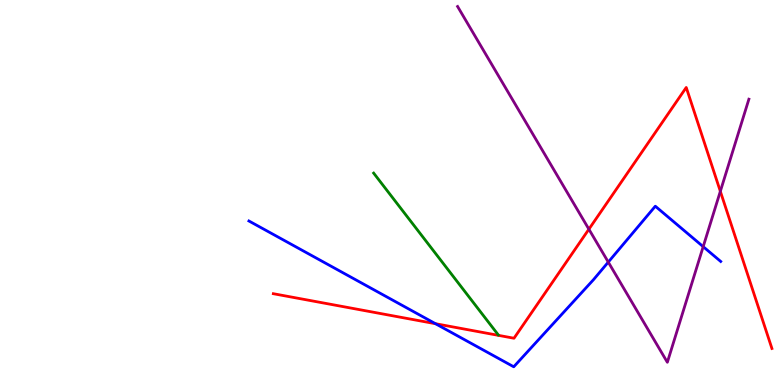[{'lines': ['blue', 'red'], 'intersections': [{'x': 5.62, 'y': 1.59}]}, {'lines': ['green', 'red'], 'intersections': []}, {'lines': ['purple', 'red'], 'intersections': [{'x': 7.6, 'y': 4.05}, {'x': 9.29, 'y': 5.03}]}, {'lines': ['blue', 'green'], 'intersections': []}, {'lines': ['blue', 'purple'], 'intersections': [{'x': 7.85, 'y': 3.19}, {'x': 9.07, 'y': 3.59}]}, {'lines': ['green', 'purple'], 'intersections': []}]